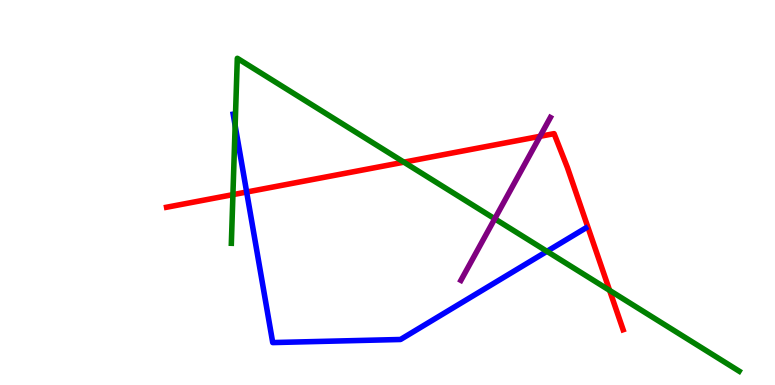[{'lines': ['blue', 'red'], 'intersections': [{'x': 3.18, 'y': 5.01}]}, {'lines': ['green', 'red'], 'intersections': [{'x': 3.01, 'y': 4.94}, {'x': 5.21, 'y': 5.79}, {'x': 7.87, 'y': 2.46}]}, {'lines': ['purple', 'red'], 'intersections': [{'x': 6.97, 'y': 6.46}]}, {'lines': ['blue', 'green'], 'intersections': [{'x': 3.03, 'y': 6.74}, {'x': 7.06, 'y': 3.47}]}, {'lines': ['blue', 'purple'], 'intersections': []}, {'lines': ['green', 'purple'], 'intersections': [{'x': 6.38, 'y': 4.32}]}]